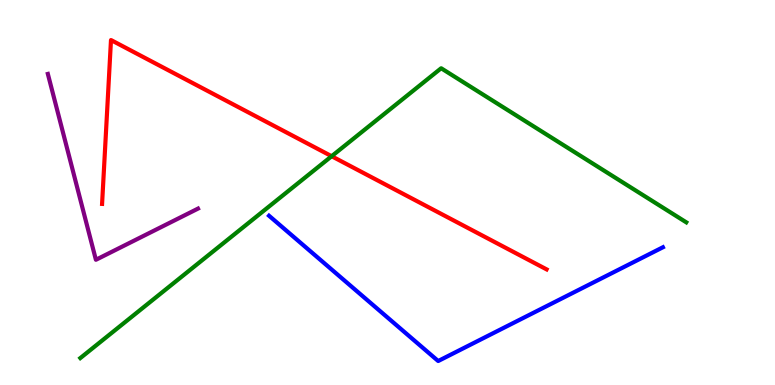[{'lines': ['blue', 'red'], 'intersections': []}, {'lines': ['green', 'red'], 'intersections': [{'x': 4.28, 'y': 5.94}]}, {'lines': ['purple', 'red'], 'intersections': []}, {'lines': ['blue', 'green'], 'intersections': []}, {'lines': ['blue', 'purple'], 'intersections': []}, {'lines': ['green', 'purple'], 'intersections': []}]